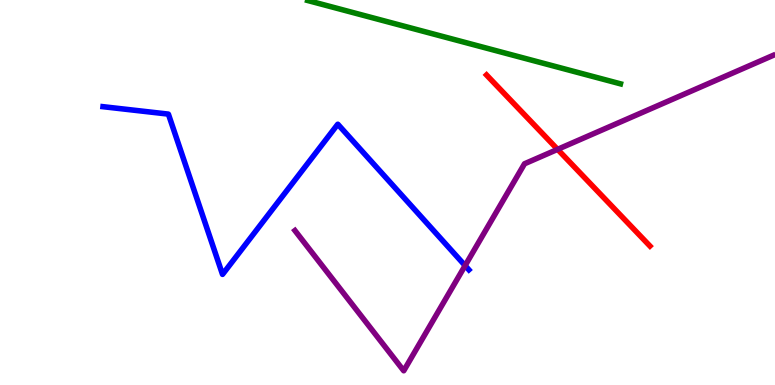[{'lines': ['blue', 'red'], 'intersections': []}, {'lines': ['green', 'red'], 'intersections': []}, {'lines': ['purple', 'red'], 'intersections': [{'x': 7.19, 'y': 6.12}]}, {'lines': ['blue', 'green'], 'intersections': []}, {'lines': ['blue', 'purple'], 'intersections': [{'x': 6.0, 'y': 3.1}]}, {'lines': ['green', 'purple'], 'intersections': []}]